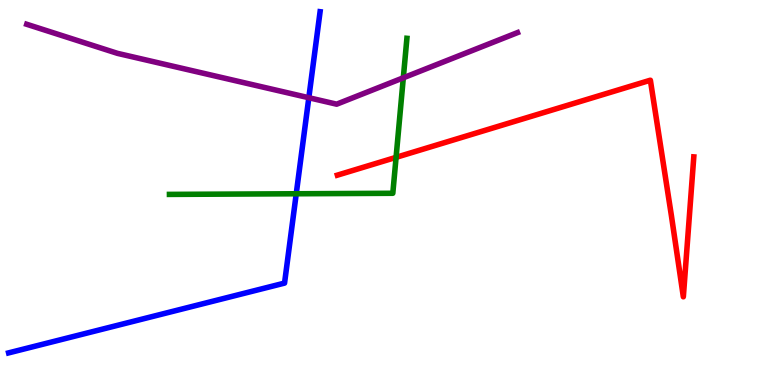[{'lines': ['blue', 'red'], 'intersections': []}, {'lines': ['green', 'red'], 'intersections': [{'x': 5.11, 'y': 5.91}]}, {'lines': ['purple', 'red'], 'intersections': []}, {'lines': ['blue', 'green'], 'intersections': [{'x': 3.82, 'y': 4.97}]}, {'lines': ['blue', 'purple'], 'intersections': [{'x': 3.98, 'y': 7.46}]}, {'lines': ['green', 'purple'], 'intersections': [{'x': 5.2, 'y': 7.98}]}]